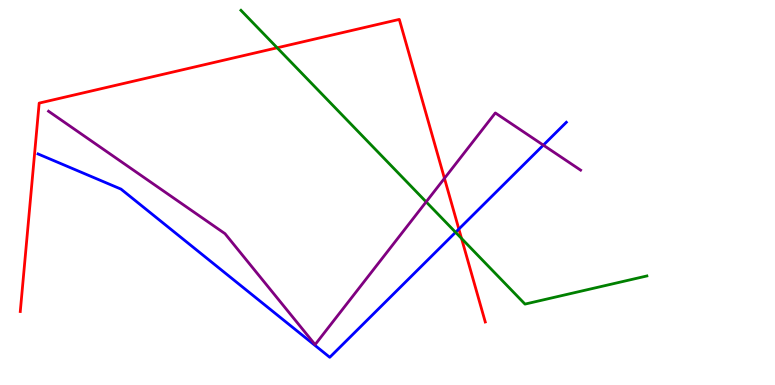[{'lines': ['blue', 'red'], 'intersections': [{'x': 5.92, 'y': 4.05}]}, {'lines': ['green', 'red'], 'intersections': [{'x': 3.58, 'y': 8.76}, {'x': 5.96, 'y': 3.81}]}, {'lines': ['purple', 'red'], 'intersections': [{'x': 5.73, 'y': 5.37}]}, {'lines': ['blue', 'green'], 'intersections': [{'x': 5.88, 'y': 3.97}]}, {'lines': ['blue', 'purple'], 'intersections': [{'x': 7.01, 'y': 6.23}]}, {'lines': ['green', 'purple'], 'intersections': [{'x': 5.5, 'y': 4.76}]}]